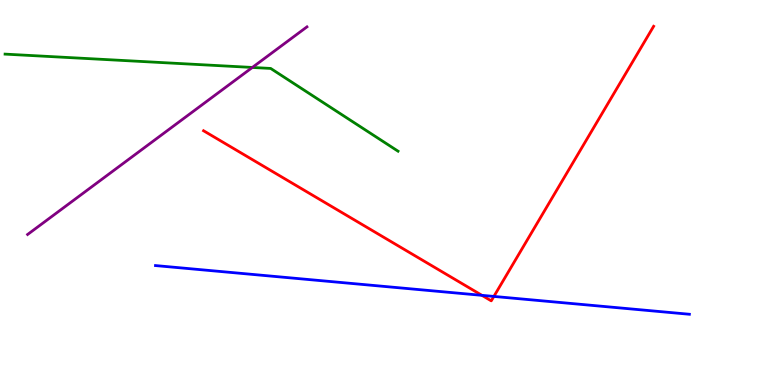[{'lines': ['blue', 'red'], 'intersections': [{'x': 6.22, 'y': 2.33}, {'x': 6.37, 'y': 2.3}]}, {'lines': ['green', 'red'], 'intersections': []}, {'lines': ['purple', 'red'], 'intersections': []}, {'lines': ['blue', 'green'], 'intersections': []}, {'lines': ['blue', 'purple'], 'intersections': []}, {'lines': ['green', 'purple'], 'intersections': [{'x': 3.26, 'y': 8.25}]}]